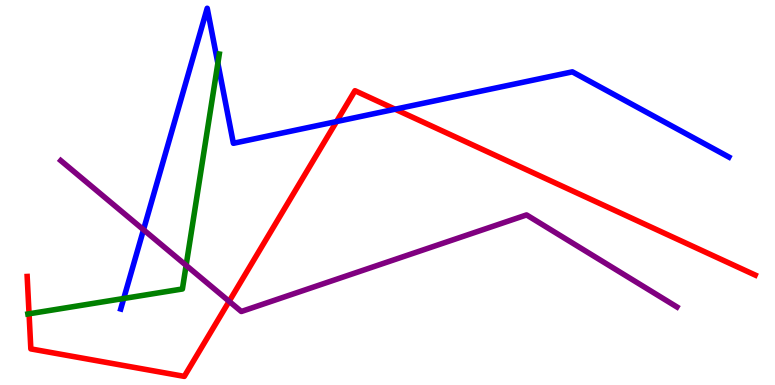[{'lines': ['blue', 'red'], 'intersections': [{'x': 4.34, 'y': 6.84}, {'x': 5.1, 'y': 7.16}]}, {'lines': ['green', 'red'], 'intersections': [{'x': 0.375, 'y': 1.85}]}, {'lines': ['purple', 'red'], 'intersections': [{'x': 2.96, 'y': 2.17}]}, {'lines': ['blue', 'green'], 'intersections': [{'x': 1.6, 'y': 2.25}, {'x': 2.81, 'y': 8.36}]}, {'lines': ['blue', 'purple'], 'intersections': [{'x': 1.85, 'y': 4.03}]}, {'lines': ['green', 'purple'], 'intersections': [{'x': 2.4, 'y': 3.11}]}]